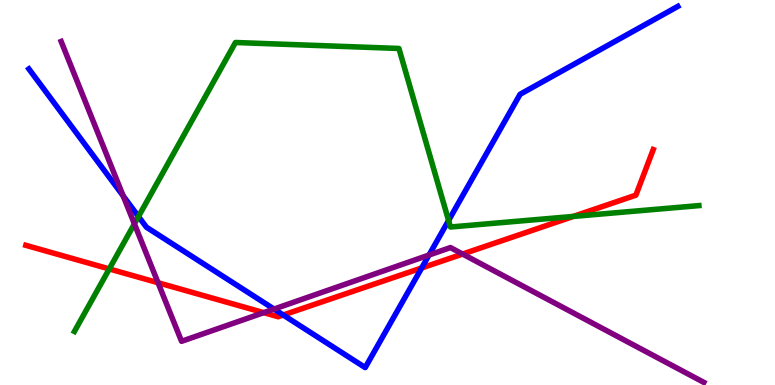[{'lines': ['blue', 'red'], 'intersections': [{'x': 3.66, 'y': 1.82}, {'x': 5.44, 'y': 3.04}]}, {'lines': ['green', 'red'], 'intersections': [{'x': 1.41, 'y': 3.01}, {'x': 7.4, 'y': 4.38}]}, {'lines': ['purple', 'red'], 'intersections': [{'x': 2.04, 'y': 2.66}, {'x': 3.4, 'y': 1.88}, {'x': 5.97, 'y': 3.4}]}, {'lines': ['blue', 'green'], 'intersections': [{'x': 1.79, 'y': 4.38}, {'x': 5.79, 'y': 4.27}]}, {'lines': ['blue', 'purple'], 'intersections': [{'x': 1.59, 'y': 4.91}, {'x': 3.54, 'y': 1.97}, {'x': 5.54, 'y': 3.38}]}, {'lines': ['green', 'purple'], 'intersections': [{'x': 1.73, 'y': 4.19}]}]